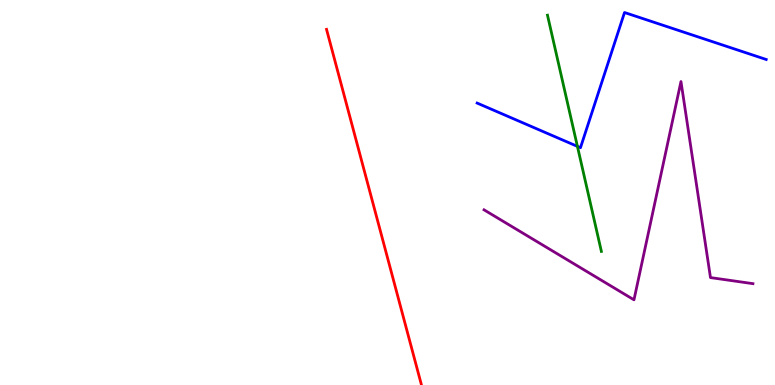[{'lines': ['blue', 'red'], 'intersections': []}, {'lines': ['green', 'red'], 'intersections': []}, {'lines': ['purple', 'red'], 'intersections': []}, {'lines': ['blue', 'green'], 'intersections': [{'x': 7.45, 'y': 6.2}]}, {'lines': ['blue', 'purple'], 'intersections': []}, {'lines': ['green', 'purple'], 'intersections': []}]